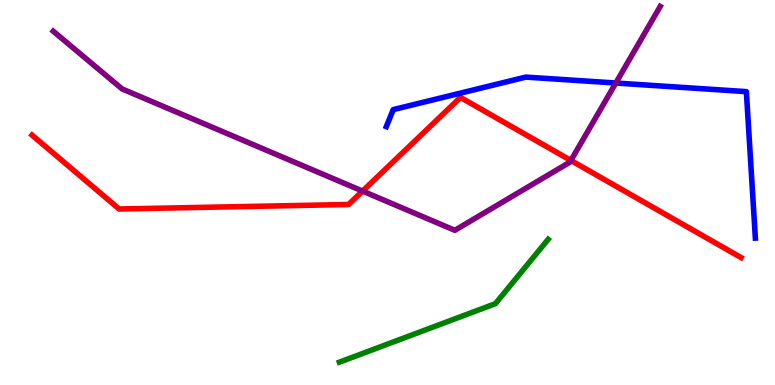[{'lines': ['blue', 'red'], 'intersections': []}, {'lines': ['green', 'red'], 'intersections': []}, {'lines': ['purple', 'red'], 'intersections': [{'x': 4.68, 'y': 5.04}, {'x': 7.37, 'y': 5.83}]}, {'lines': ['blue', 'green'], 'intersections': []}, {'lines': ['blue', 'purple'], 'intersections': [{'x': 7.95, 'y': 7.84}]}, {'lines': ['green', 'purple'], 'intersections': []}]